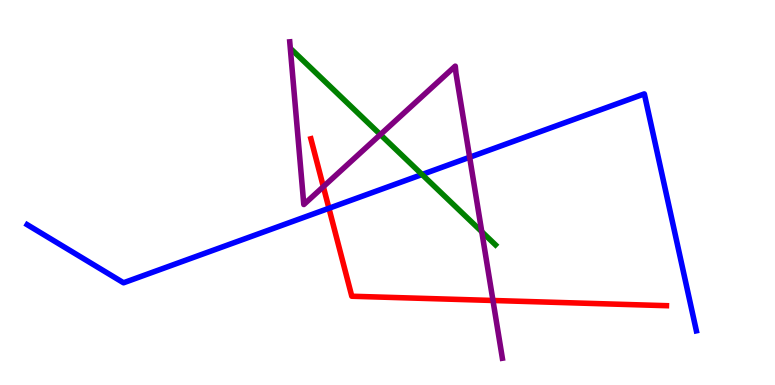[{'lines': ['blue', 'red'], 'intersections': [{'x': 4.24, 'y': 4.59}]}, {'lines': ['green', 'red'], 'intersections': []}, {'lines': ['purple', 'red'], 'intersections': [{'x': 4.17, 'y': 5.15}, {'x': 6.36, 'y': 2.2}]}, {'lines': ['blue', 'green'], 'intersections': [{'x': 5.45, 'y': 5.47}]}, {'lines': ['blue', 'purple'], 'intersections': [{'x': 6.06, 'y': 5.92}]}, {'lines': ['green', 'purple'], 'intersections': [{'x': 4.91, 'y': 6.5}, {'x': 6.22, 'y': 3.98}]}]